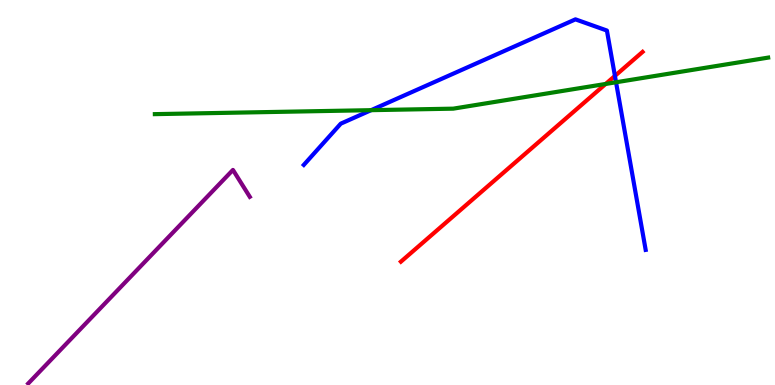[{'lines': ['blue', 'red'], 'intersections': [{'x': 7.93, 'y': 8.03}]}, {'lines': ['green', 'red'], 'intersections': [{'x': 7.82, 'y': 7.82}]}, {'lines': ['purple', 'red'], 'intersections': []}, {'lines': ['blue', 'green'], 'intersections': [{'x': 4.79, 'y': 7.14}, {'x': 7.95, 'y': 7.86}]}, {'lines': ['blue', 'purple'], 'intersections': []}, {'lines': ['green', 'purple'], 'intersections': []}]